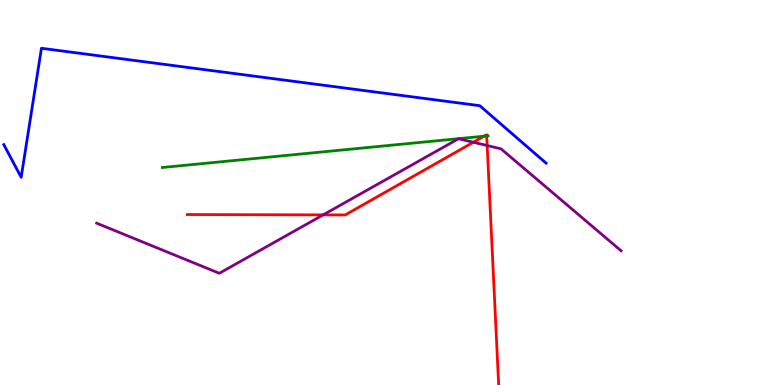[{'lines': ['blue', 'red'], 'intersections': []}, {'lines': ['green', 'red'], 'intersections': [{'x': 6.25, 'y': 6.46}, {'x': 6.28, 'y': 6.47}]}, {'lines': ['purple', 'red'], 'intersections': [{'x': 4.17, 'y': 4.42}, {'x': 6.11, 'y': 6.31}, {'x': 6.29, 'y': 6.22}]}, {'lines': ['blue', 'green'], 'intersections': []}, {'lines': ['blue', 'purple'], 'intersections': []}, {'lines': ['green', 'purple'], 'intersections': []}]